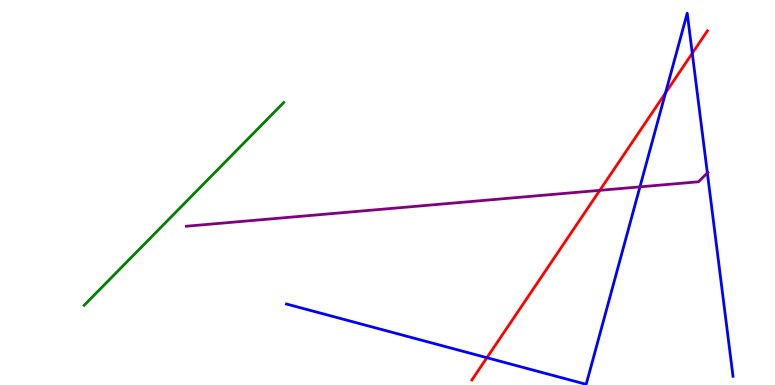[{'lines': ['blue', 'red'], 'intersections': [{'x': 6.28, 'y': 0.709}, {'x': 8.59, 'y': 7.59}, {'x': 8.93, 'y': 8.62}]}, {'lines': ['green', 'red'], 'intersections': []}, {'lines': ['purple', 'red'], 'intersections': [{'x': 7.74, 'y': 5.06}]}, {'lines': ['blue', 'green'], 'intersections': []}, {'lines': ['blue', 'purple'], 'intersections': [{'x': 8.26, 'y': 5.15}, {'x': 9.13, 'y': 5.51}]}, {'lines': ['green', 'purple'], 'intersections': []}]